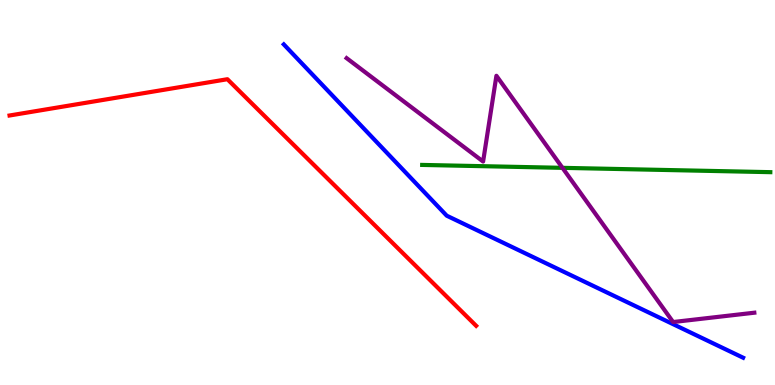[{'lines': ['blue', 'red'], 'intersections': []}, {'lines': ['green', 'red'], 'intersections': []}, {'lines': ['purple', 'red'], 'intersections': []}, {'lines': ['blue', 'green'], 'intersections': []}, {'lines': ['blue', 'purple'], 'intersections': []}, {'lines': ['green', 'purple'], 'intersections': [{'x': 7.26, 'y': 5.64}]}]